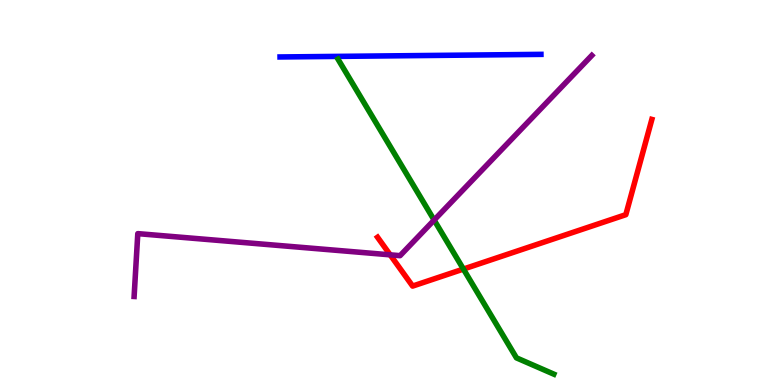[{'lines': ['blue', 'red'], 'intersections': []}, {'lines': ['green', 'red'], 'intersections': [{'x': 5.98, 'y': 3.01}]}, {'lines': ['purple', 'red'], 'intersections': [{'x': 5.03, 'y': 3.38}]}, {'lines': ['blue', 'green'], 'intersections': []}, {'lines': ['blue', 'purple'], 'intersections': []}, {'lines': ['green', 'purple'], 'intersections': [{'x': 5.6, 'y': 4.28}]}]